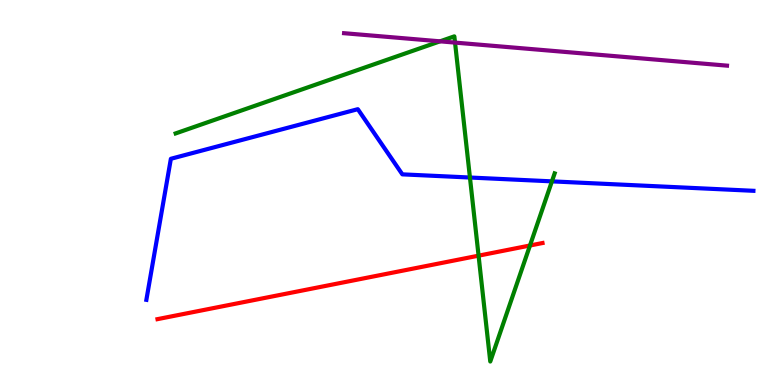[{'lines': ['blue', 'red'], 'intersections': []}, {'lines': ['green', 'red'], 'intersections': [{'x': 6.18, 'y': 3.36}, {'x': 6.84, 'y': 3.62}]}, {'lines': ['purple', 'red'], 'intersections': []}, {'lines': ['blue', 'green'], 'intersections': [{'x': 6.06, 'y': 5.39}, {'x': 7.12, 'y': 5.29}]}, {'lines': ['blue', 'purple'], 'intersections': []}, {'lines': ['green', 'purple'], 'intersections': [{'x': 5.68, 'y': 8.93}, {'x': 5.87, 'y': 8.89}]}]